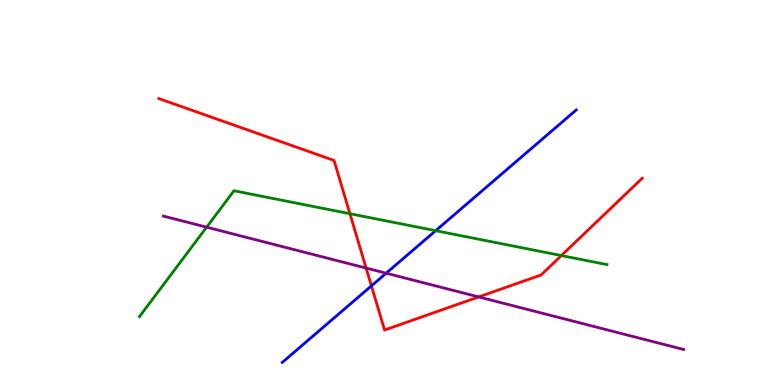[{'lines': ['blue', 'red'], 'intersections': [{'x': 4.79, 'y': 2.57}]}, {'lines': ['green', 'red'], 'intersections': [{'x': 4.52, 'y': 4.45}, {'x': 7.24, 'y': 3.36}]}, {'lines': ['purple', 'red'], 'intersections': [{'x': 4.72, 'y': 3.04}, {'x': 6.18, 'y': 2.29}]}, {'lines': ['blue', 'green'], 'intersections': [{'x': 5.62, 'y': 4.01}]}, {'lines': ['blue', 'purple'], 'intersections': [{'x': 4.98, 'y': 2.9}]}, {'lines': ['green', 'purple'], 'intersections': [{'x': 2.67, 'y': 4.1}]}]